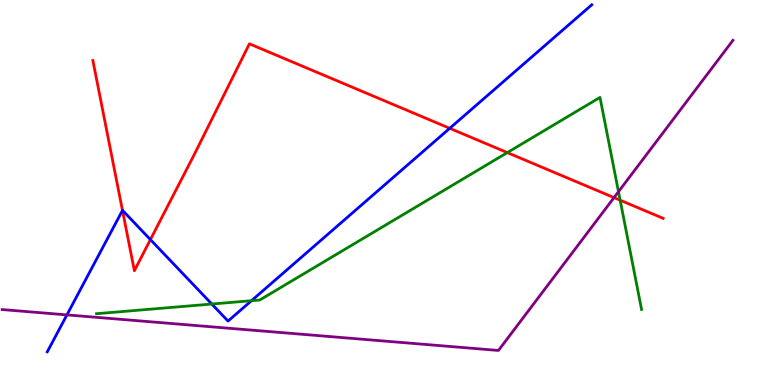[{'lines': ['blue', 'red'], 'intersections': [{'x': 1.58, 'y': 4.53}, {'x': 1.94, 'y': 3.78}, {'x': 5.8, 'y': 6.67}]}, {'lines': ['green', 'red'], 'intersections': [{'x': 6.55, 'y': 6.04}, {'x': 8.0, 'y': 4.8}]}, {'lines': ['purple', 'red'], 'intersections': [{'x': 7.92, 'y': 4.87}]}, {'lines': ['blue', 'green'], 'intersections': [{'x': 2.73, 'y': 2.1}, {'x': 3.24, 'y': 2.19}]}, {'lines': ['blue', 'purple'], 'intersections': [{'x': 0.864, 'y': 1.82}]}, {'lines': ['green', 'purple'], 'intersections': [{'x': 7.98, 'y': 5.02}]}]